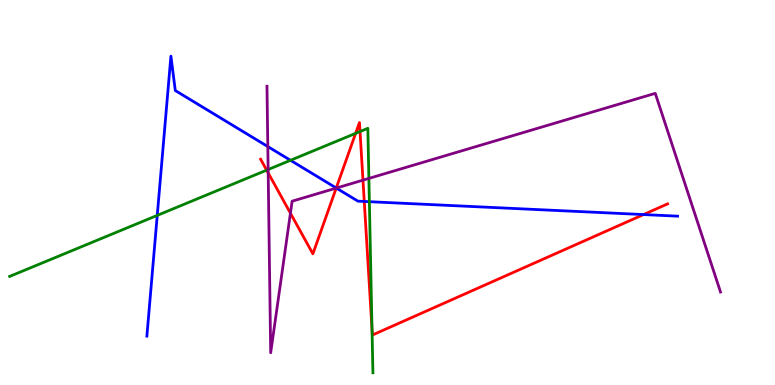[{'lines': ['blue', 'red'], 'intersections': [{'x': 4.34, 'y': 5.12}, {'x': 4.7, 'y': 4.77}, {'x': 8.3, 'y': 4.43}]}, {'lines': ['green', 'red'], 'intersections': [{'x': 3.44, 'y': 5.58}, {'x': 4.59, 'y': 6.54}, {'x': 4.65, 'y': 6.58}, {'x': 4.8, 'y': 1.45}]}, {'lines': ['purple', 'red'], 'intersections': [{'x': 3.46, 'y': 5.51}, {'x': 3.75, 'y': 4.46}, {'x': 4.34, 'y': 5.11}, {'x': 4.68, 'y': 5.32}]}, {'lines': ['blue', 'green'], 'intersections': [{'x': 2.03, 'y': 4.41}, {'x': 3.75, 'y': 5.84}, {'x': 4.77, 'y': 4.76}]}, {'lines': ['blue', 'purple'], 'intersections': [{'x': 3.46, 'y': 6.19}, {'x': 4.34, 'y': 5.12}]}, {'lines': ['green', 'purple'], 'intersections': [{'x': 3.46, 'y': 5.6}, {'x': 4.76, 'y': 5.37}]}]